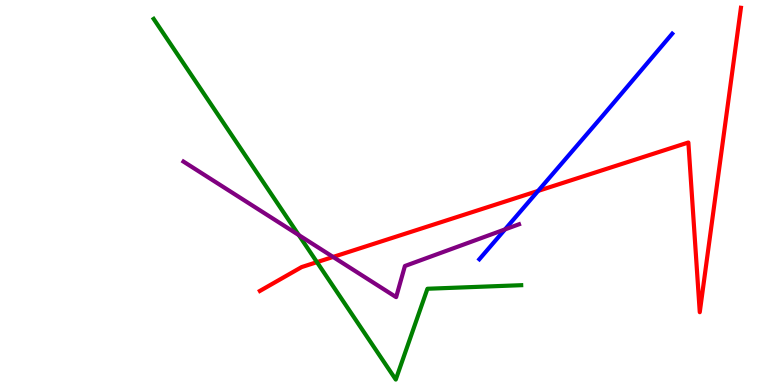[{'lines': ['blue', 'red'], 'intersections': [{'x': 6.94, 'y': 5.04}]}, {'lines': ['green', 'red'], 'intersections': [{'x': 4.09, 'y': 3.19}]}, {'lines': ['purple', 'red'], 'intersections': [{'x': 4.3, 'y': 3.33}]}, {'lines': ['blue', 'green'], 'intersections': []}, {'lines': ['blue', 'purple'], 'intersections': [{'x': 6.52, 'y': 4.04}]}, {'lines': ['green', 'purple'], 'intersections': [{'x': 3.86, 'y': 3.89}]}]